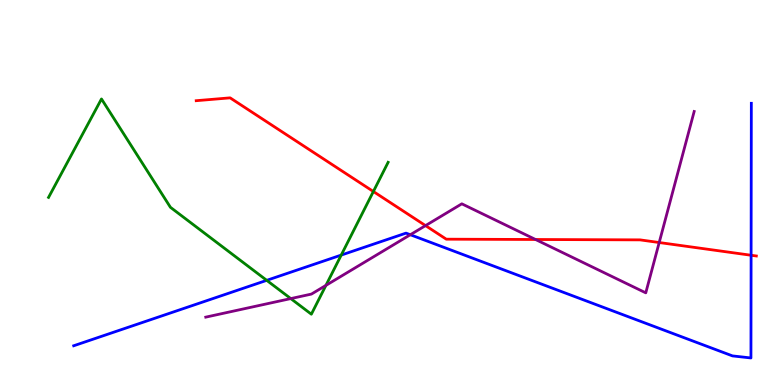[{'lines': ['blue', 'red'], 'intersections': [{'x': 9.69, 'y': 3.37}]}, {'lines': ['green', 'red'], 'intersections': [{'x': 4.82, 'y': 5.03}]}, {'lines': ['purple', 'red'], 'intersections': [{'x': 5.49, 'y': 4.14}, {'x': 6.91, 'y': 3.78}, {'x': 8.51, 'y': 3.7}]}, {'lines': ['blue', 'green'], 'intersections': [{'x': 3.44, 'y': 2.72}, {'x': 4.4, 'y': 3.37}]}, {'lines': ['blue', 'purple'], 'intersections': [{'x': 5.29, 'y': 3.9}]}, {'lines': ['green', 'purple'], 'intersections': [{'x': 3.75, 'y': 2.24}, {'x': 4.21, 'y': 2.59}]}]